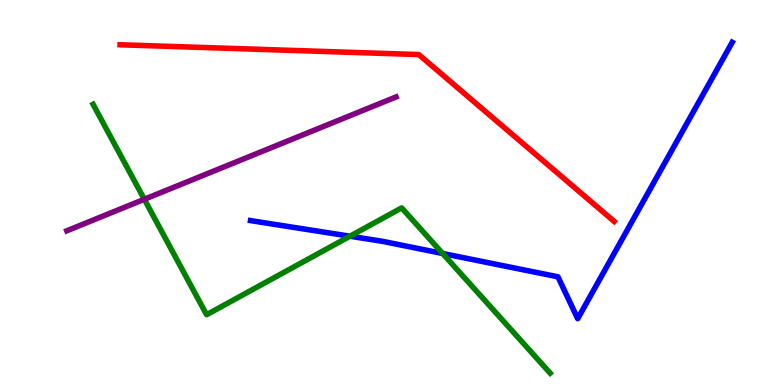[{'lines': ['blue', 'red'], 'intersections': []}, {'lines': ['green', 'red'], 'intersections': []}, {'lines': ['purple', 'red'], 'intersections': []}, {'lines': ['blue', 'green'], 'intersections': [{'x': 4.52, 'y': 3.86}, {'x': 5.71, 'y': 3.42}]}, {'lines': ['blue', 'purple'], 'intersections': []}, {'lines': ['green', 'purple'], 'intersections': [{'x': 1.86, 'y': 4.82}]}]